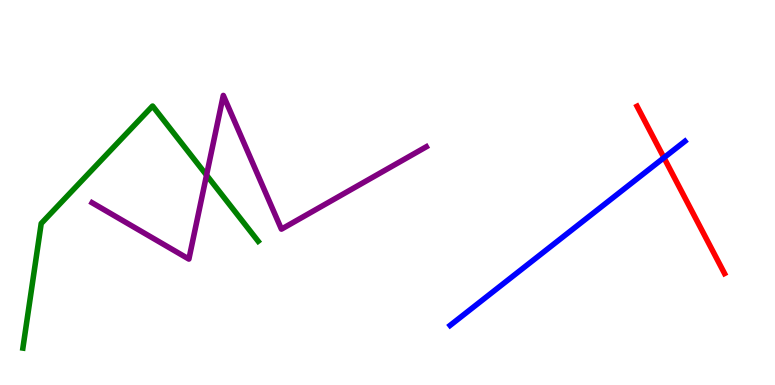[{'lines': ['blue', 'red'], 'intersections': [{'x': 8.57, 'y': 5.9}]}, {'lines': ['green', 'red'], 'intersections': []}, {'lines': ['purple', 'red'], 'intersections': []}, {'lines': ['blue', 'green'], 'intersections': []}, {'lines': ['blue', 'purple'], 'intersections': []}, {'lines': ['green', 'purple'], 'intersections': [{'x': 2.67, 'y': 5.45}]}]